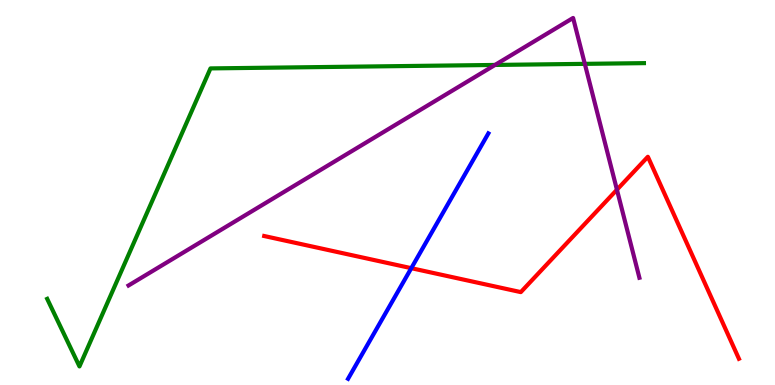[{'lines': ['blue', 'red'], 'intersections': [{'x': 5.31, 'y': 3.03}]}, {'lines': ['green', 'red'], 'intersections': []}, {'lines': ['purple', 'red'], 'intersections': [{'x': 7.96, 'y': 5.07}]}, {'lines': ['blue', 'green'], 'intersections': []}, {'lines': ['blue', 'purple'], 'intersections': []}, {'lines': ['green', 'purple'], 'intersections': [{'x': 6.39, 'y': 8.31}, {'x': 7.55, 'y': 8.34}]}]